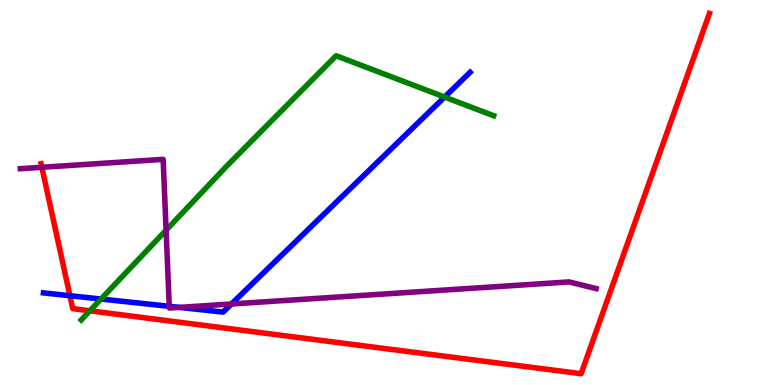[{'lines': ['blue', 'red'], 'intersections': [{'x': 0.902, 'y': 2.32}]}, {'lines': ['green', 'red'], 'intersections': [{'x': 1.16, 'y': 1.93}]}, {'lines': ['purple', 'red'], 'intersections': [{'x': 0.54, 'y': 5.65}]}, {'lines': ['blue', 'green'], 'intersections': [{'x': 1.3, 'y': 2.23}, {'x': 5.74, 'y': 7.48}]}, {'lines': ['blue', 'purple'], 'intersections': [{'x': 2.18, 'y': 2.04}, {'x': 2.31, 'y': 2.02}, {'x': 2.99, 'y': 2.1}]}, {'lines': ['green', 'purple'], 'intersections': [{'x': 2.14, 'y': 4.02}]}]